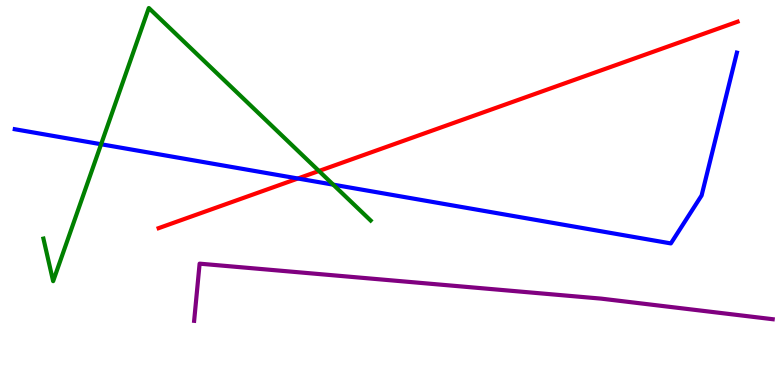[{'lines': ['blue', 'red'], 'intersections': [{'x': 3.84, 'y': 5.36}]}, {'lines': ['green', 'red'], 'intersections': [{'x': 4.12, 'y': 5.56}]}, {'lines': ['purple', 'red'], 'intersections': []}, {'lines': ['blue', 'green'], 'intersections': [{'x': 1.3, 'y': 6.25}, {'x': 4.3, 'y': 5.2}]}, {'lines': ['blue', 'purple'], 'intersections': []}, {'lines': ['green', 'purple'], 'intersections': []}]